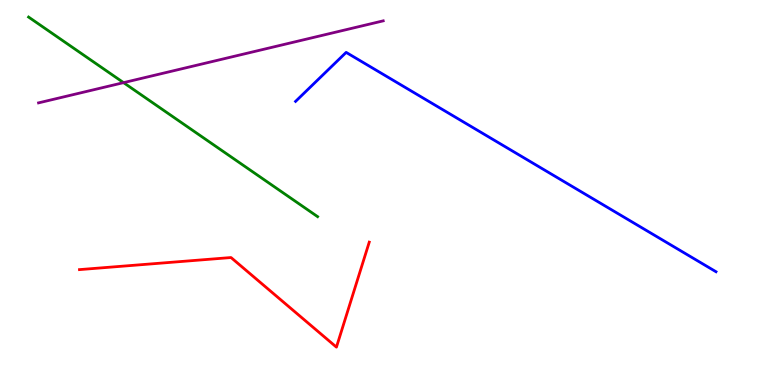[{'lines': ['blue', 'red'], 'intersections': []}, {'lines': ['green', 'red'], 'intersections': []}, {'lines': ['purple', 'red'], 'intersections': []}, {'lines': ['blue', 'green'], 'intersections': []}, {'lines': ['blue', 'purple'], 'intersections': []}, {'lines': ['green', 'purple'], 'intersections': [{'x': 1.59, 'y': 7.85}]}]